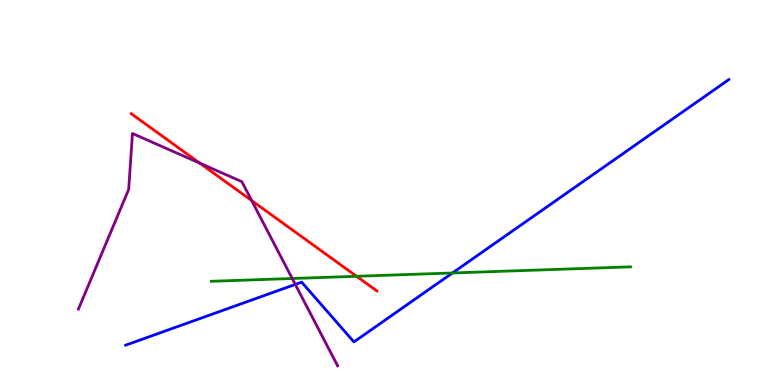[{'lines': ['blue', 'red'], 'intersections': []}, {'lines': ['green', 'red'], 'intersections': [{'x': 4.6, 'y': 2.82}]}, {'lines': ['purple', 'red'], 'intersections': [{'x': 2.58, 'y': 5.76}, {'x': 3.25, 'y': 4.79}]}, {'lines': ['blue', 'green'], 'intersections': [{'x': 5.84, 'y': 2.91}]}, {'lines': ['blue', 'purple'], 'intersections': [{'x': 3.81, 'y': 2.61}]}, {'lines': ['green', 'purple'], 'intersections': [{'x': 3.77, 'y': 2.77}]}]